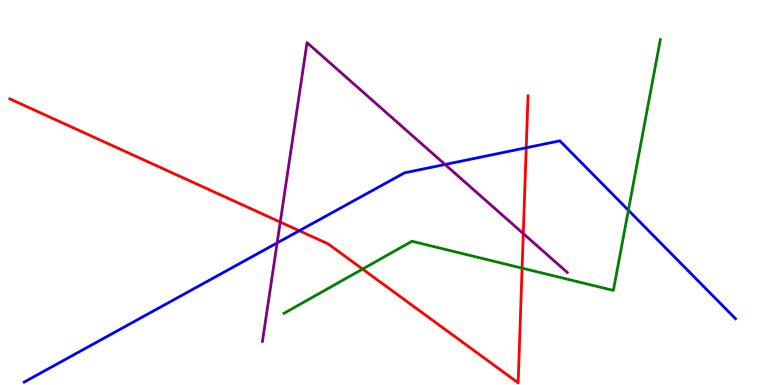[{'lines': ['blue', 'red'], 'intersections': [{'x': 3.86, 'y': 4.01}, {'x': 6.79, 'y': 6.16}]}, {'lines': ['green', 'red'], 'intersections': [{'x': 4.68, 'y': 3.01}, {'x': 6.74, 'y': 3.04}]}, {'lines': ['purple', 'red'], 'intersections': [{'x': 3.62, 'y': 4.23}, {'x': 6.75, 'y': 3.93}]}, {'lines': ['blue', 'green'], 'intersections': [{'x': 8.11, 'y': 4.54}]}, {'lines': ['blue', 'purple'], 'intersections': [{'x': 3.58, 'y': 3.69}, {'x': 5.74, 'y': 5.73}]}, {'lines': ['green', 'purple'], 'intersections': []}]